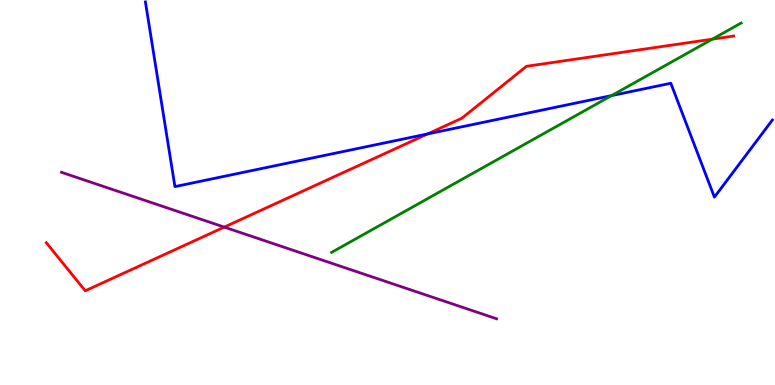[{'lines': ['blue', 'red'], 'intersections': [{'x': 5.52, 'y': 6.52}]}, {'lines': ['green', 'red'], 'intersections': [{'x': 9.19, 'y': 8.98}]}, {'lines': ['purple', 'red'], 'intersections': [{'x': 2.89, 'y': 4.1}]}, {'lines': ['blue', 'green'], 'intersections': [{'x': 7.89, 'y': 7.52}]}, {'lines': ['blue', 'purple'], 'intersections': []}, {'lines': ['green', 'purple'], 'intersections': []}]